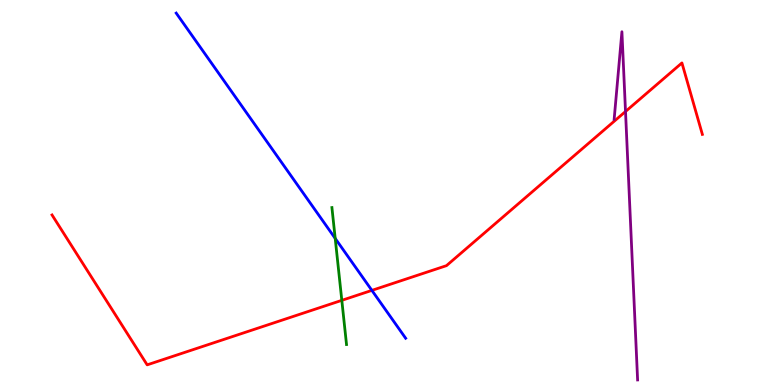[{'lines': ['blue', 'red'], 'intersections': [{'x': 4.8, 'y': 2.46}]}, {'lines': ['green', 'red'], 'intersections': [{'x': 4.41, 'y': 2.2}]}, {'lines': ['purple', 'red'], 'intersections': [{'x': 8.07, 'y': 7.1}]}, {'lines': ['blue', 'green'], 'intersections': [{'x': 4.33, 'y': 3.81}]}, {'lines': ['blue', 'purple'], 'intersections': []}, {'lines': ['green', 'purple'], 'intersections': []}]